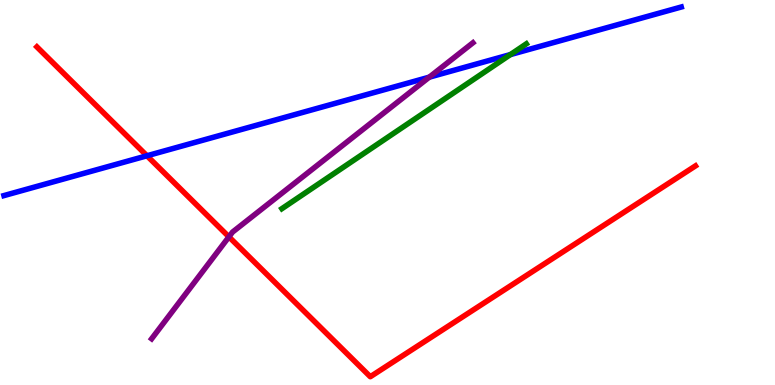[{'lines': ['blue', 'red'], 'intersections': [{'x': 1.9, 'y': 5.95}]}, {'lines': ['green', 'red'], 'intersections': []}, {'lines': ['purple', 'red'], 'intersections': [{'x': 2.95, 'y': 3.85}]}, {'lines': ['blue', 'green'], 'intersections': [{'x': 6.59, 'y': 8.58}]}, {'lines': ['blue', 'purple'], 'intersections': [{'x': 5.54, 'y': 8.0}]}, {'lines': ['green', 'purple'], 'intersections': []}]